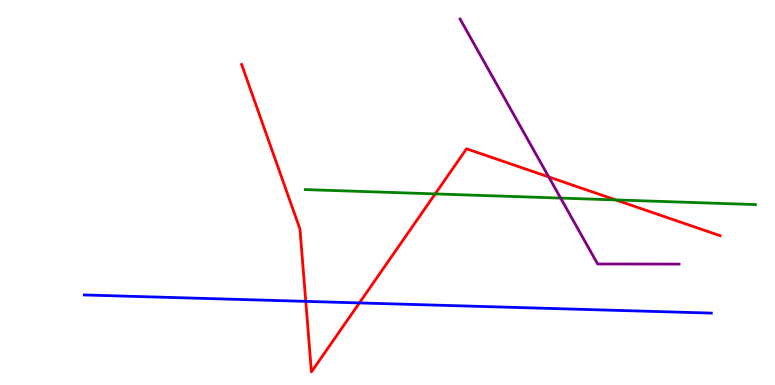[{'lines': ['blue', 'red'], 'intersections': [{'x': 3.95, 'y': 2.17}, {'x': 4.64, 'y': 2.13}]}, {'lines': ['green', 'red'], 'intersections': [{'x': 5.62, 'y': 4.96}, {'x': 7.95, 'y': 4.81}]}, {'lines': ['purple', 'red'], 'intersections': [{'x': 7.08, 'y': 5.4}]}, {'lines': ['blue', 'green'], 'intersections': []}, {'lines': ['blue', 'purple'], 'intersections': []}, {'lines': ['green', 'purple'], 'intersections': [{'x': 7.23, 'y': 4.85}]}]